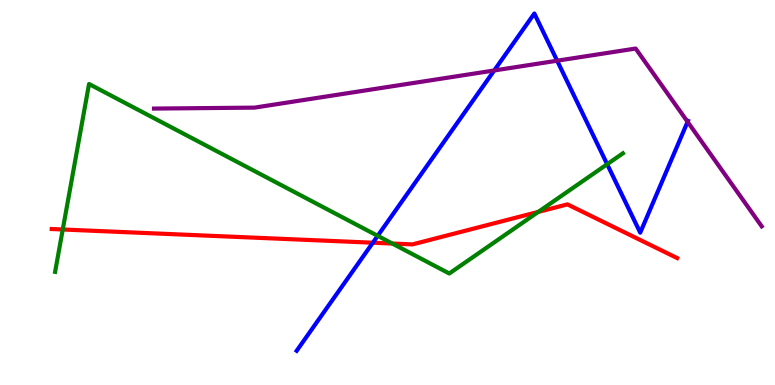[{'lines': ['blue', 'red'], 'intersections': [{'x': 4.81, 'y': 3.7}]}, {'lines': ['green', 'red'], 'intersections': [{'x': 0.81, 'y': 4.04}, {'x': 5.06, 'y': 3.67}, {'x': 6.95, 'y': 4.5}]}, {'lines': ['purple', 'red'], 'intersections': []}, {'lines': ['blue', 'green'], 'intersections': [{'x': 4.87, 'y': 3.87}, {'x': 7.83, 'y': 5.73}]}, {'lines': ['blue', 'purple'], 'intersections': [{'x': 6.38, 'y': 8.17}, {'x': 7.19, 'y': 8.42}, {'x': 8.87, 'y': 6.84}]}, {'lines': ['green', 'purple'], 'intersections': []}]